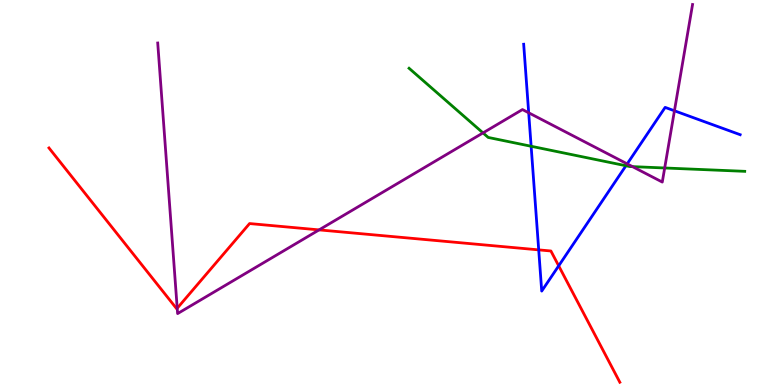[{'lines': ['blue', 'red'], 'intersections': [{'x': 6.95, 'y': 3.51}, {'x': 7.21, 'y': 3.1}]}, {'lines': ['green', 'red'], 'intersections': []}, {'lines': ['purple', 'red'], 'intersections': [{'x': 2.29, 'y': 1.99}, {'x': 4.12, 'y': 4.03}]}, {'lines': ['blue', 'green'], 'intersections': [{'x': 6.85, 'y': 6.2}, {'x': 8.08, 'y': 5.7}]}, {'lines': ['blue', 'purple'], 'intersections': [{'x': 6.82, 'y': 7.07}, {'x': 8.09, 'y': 5.74}, {'x': 8.7, 'y': 7.12}]}, {'lines': ['green', 'purple'], 'intersections': [{'x': 6.23, 'y': 6.55}, {'x': 8.16, 'y': 5.67}, {'x': 8.58, 'y': 5.64}]}]